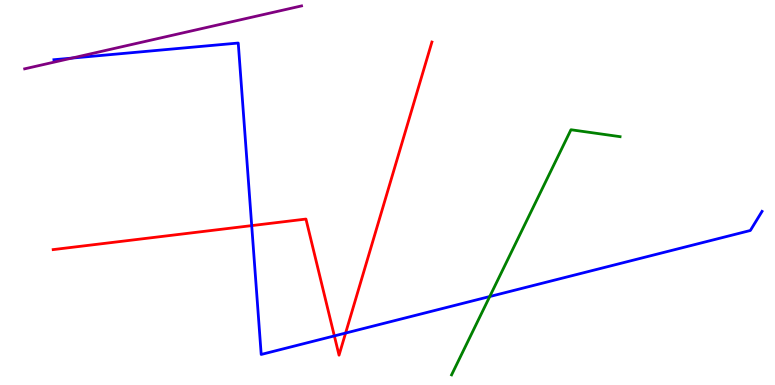[{'lines': ['blue', 'red'], 'intersections': [{'x': 3.25, 'y': 4.14}, {'x': 4.31, 'y': 1.27}, {'x': 4.46, 'y': 1.35}]}, {'lines': ['green', 'red'], 'intersections': []}, {'lines': ['purple', 'red'], 'intersections': []}, {'lines': ['blue', 'green'], 'intersections': [{'x': 6.32, 'y': 2.3}]}, {'lines': ['blue', 'purple'], 'intersections': [{'x': 0.927, 'y': 8.49}]}, {'lines': ['green', 'purple'], 'intersections': []}]